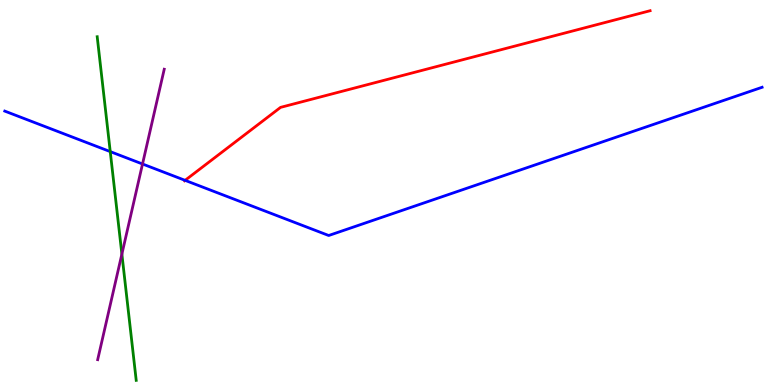[{'lines': ['blue', 'red'], 'intersections': [{'x': 2.39, 'y': 5.32}]}, {'lines': ['green', 'red'], 'intersections': []}, {'lines': ['purple', 'red'], 'intersections': []}, {'lines': ['blue', 'green'], 'intersections': [{'x': 1.42, 'y': 6.06}]}, {'lines': ['blue', 'purple'], 'intersections': [{'x': 1.84, 'y': 5.74}]}, {'lines': ['green', 'purple'], 'intersections': [{'x': 1.57, 'y': 3.4}]}]